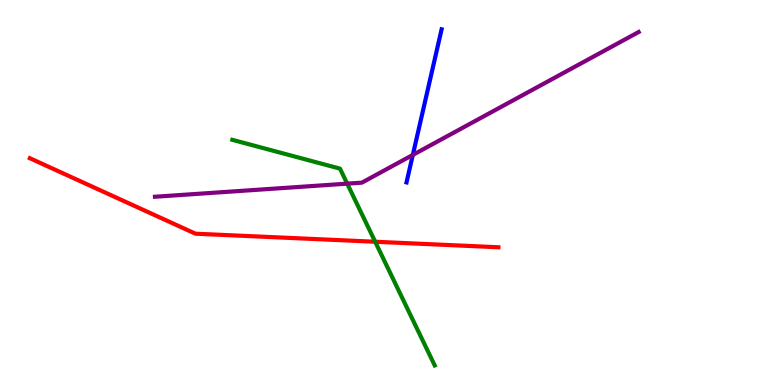[{'lines': ['blue', 'red'], 'intersections': []}, {'lines': ['green', 'red'], 'intersections': [{'x': 4.84, 'y': 3.72}]}, {'lines': ['purple', 'red'], 'intersections': []}, {'lines': ['blue', 'green'], 'intersections': []}, {'lines': ['blue', 'purple'], 'intersections': [{'x': 5.33, 'y': 5.98}]}, {'lines': ['green', 'purple'], 'intersections': [{'x': 4.48, 'y': 5.23}]}]